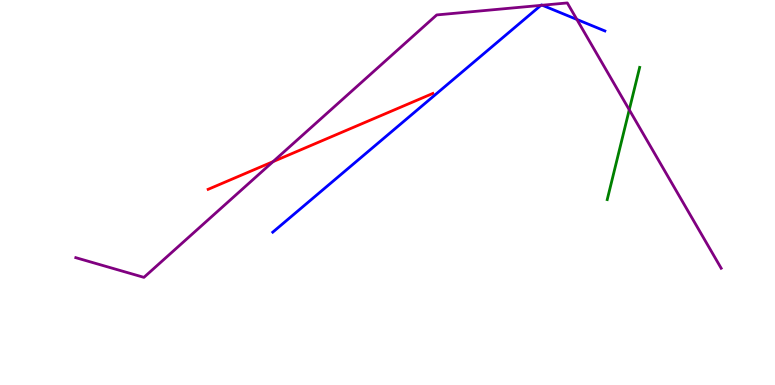[{'lines': ['blue', 'red'], 'intersections': []}, {'lines': ['green', 'red'], 'intersections': []}, {'lines': ['purple', 'red'], 'intersections': [{'x': 3.52, 'y': 5.8}]}, {'lines': ['blue', 'green'], 'intersections': []}, {'lines': ['blue', 'purple'], 'intersections': [{'x': 6.98, 'y': 9.86}, {'x': 7.0, 'y': 9.86}, {'x': 7.44, 'y': 9.5}]}, {'lines': ['green', 'purple'], 'intersections': [{'x': 8.12, 'y': 7.15}]}]